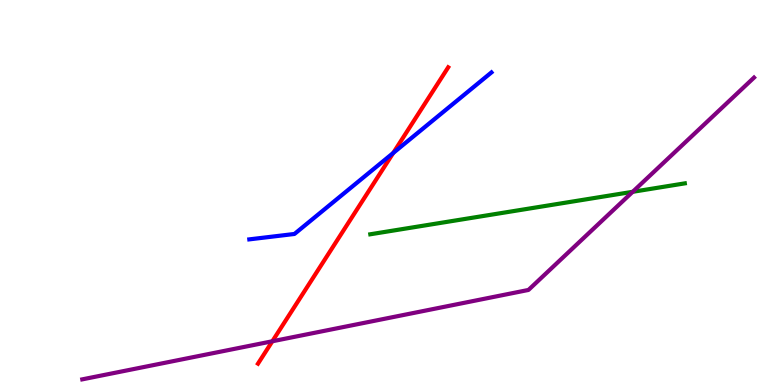[{'lines': ['blue', 'red'], 'intersections': [{'x': 5.07, 'y': 6.03}]}, {'lines': ['green', 'red'], 'intersections': []}, {'lines': ['purple', 'red'], 'intersections': [{'x': 3.51, 'y': 1.14}]}, {'lines': ['blue', 'green'], 'intersections': []}, {'lines': ['blue', 'purple'], 'intersections': []}, {'lines': ['green', 'purple'], 'intersections': [{'x': 8.16, 'y': 5.02}]}]